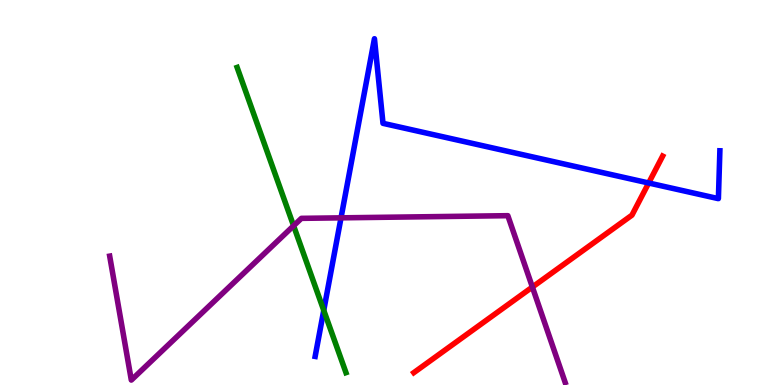[{'lines': ['blue', 'red'], 'intersections': [{'x': 8.37, 'y': 5.25}]}, {'lines': ['green', 'red'], 'intersections': []}, {'lines': ['purple', 'red'], 'intersections': [{'x': 6.87, 'y': 2.54}]}, {'lines': ['blue', 'green'], 'intersections': [{'x': 4.18, 'y': 1.94}]}, {'lines': ['blue', 'purple'], 'intersections': [{'x': 4.4, 'y': 4.34}]}, {'lines': ['green', 'purple'], 'intersections': [{'x': 3.79, 'y': 4.14}]}]